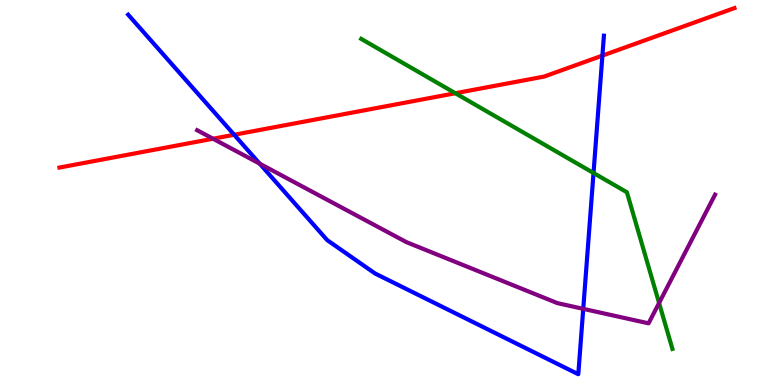[{'lines': ['blue', 'red'], 'intersections': [{'x': 3.02, 'y': 6.5}, {'x': 7.77, 'y': 8.56}]}, {'lines': ['green', 'red'], 'intersections': [{'x': 5.88, 'y': 7.58}]}, {'lines': ['purple', 'red'], 'intersections': [{'x': 2.75, 'y': 6.4}]}, {'lines': ['blue', 'green'], 'intersections': [{'x': 7.66, 'y': 5.51}]}, {'lines': ['blue', 'purple'], 'intersections': [{'x': 3.35, 'y': 5.75}, {'x': 7.53, 'y': 1.98}]}, {'lines': ['green', 'purple'], 'intersections': [{'x': 8.5, 'y': 2.13}]}]